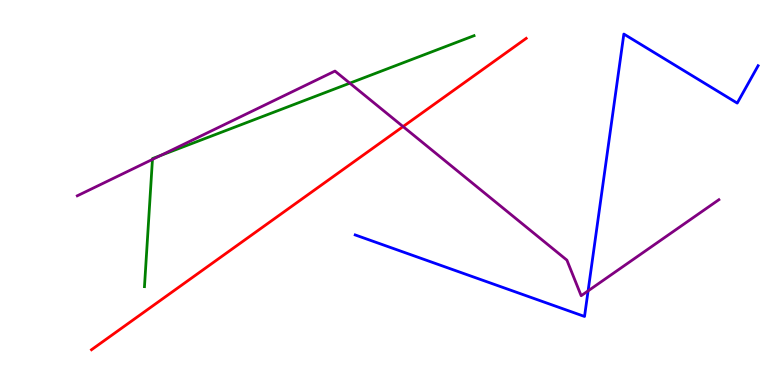[{'lines': ['blue', 'red'], 'intersections': []}, {'lines': ['green', 'red'], 'intersections': []}, {'lines': ['purple', 'red'], 'intersections': [{'x': 5.2, 'y': 6.71}]}, {'lines': ['blue', 'green'], 'intersections': []}, {'lines': ['blue', 'purple'], 'intersections': [{'x': 7.59, 'y': 2.44}]}, {'lines': ['green', 'purple'], 'intersections': [{'x': 1.97, 'y': 5.86}, {'x': 2.07, 'y': 5.96}, {'x': 4.51, 'y': 7.84}]}]